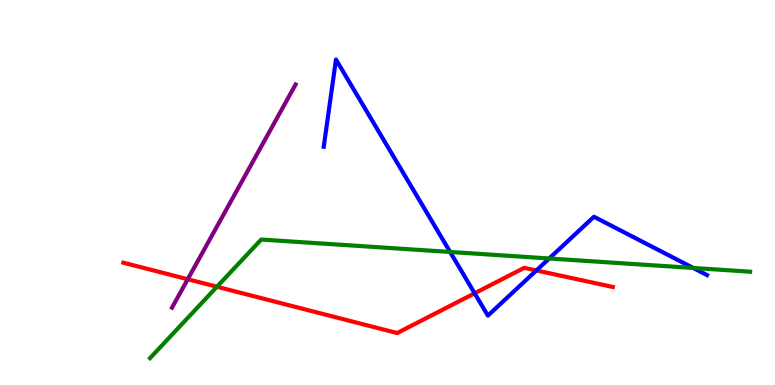[{'lines': ['blue', 'red'], 'intersections': [{'x': 6.12, 'y': 2.38}, {'x': 6.92, 'y': 2.98}]}, {'lines': ['green', 'red'], 'intersections': [{'x': 2.8, 'y': 2.55}]}, {'lines': ['purple', 'red'], 'intersections': [{'x': 2.42, 'y': 2.75}]}, {'lines': ['blue', 'green'], 'intersections': [{'x': 5.81, 'y': 3.46}, {'x': 7.09, 'y': 3.29}, {'x': 8.95, 'y': 3.04}]}, {'lines': ['blue', 'purple'], 'intersections': []}, {'lines': ['green', 'purple'], 'intersections': []}]